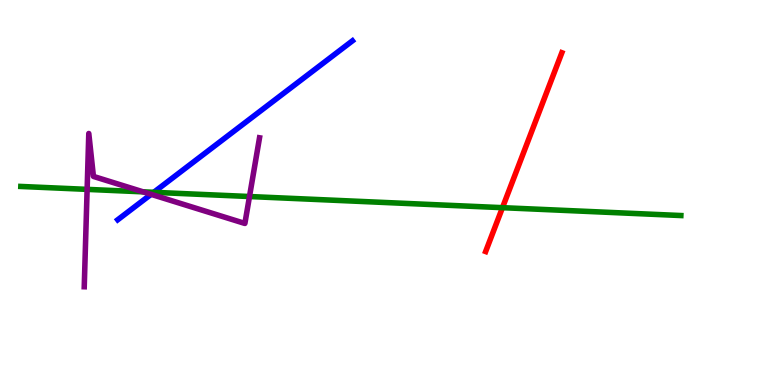[{'lines': ['blue', 'red'], 'intersections': []}, {'lines': ['green', 'red'], 'intersections': [{'x': 6.48, 'y': 4.61}]}, {'lines': ['purple', 'red'], 'intersections': []}, {'lines': ['blue', 'green'], 'intersections': [{'x': 1.98, 'y': 5.0}]}, {'lines': ['blue', 'purple'], 'intersections': [{'x': 1.95, 'y': 4.95}]}, {'lines': ['green', 'purple'], 'intersections': [{'x': 1.12, 'y': 5.08}, {'x': 1.85, 'y': 5.02}, {'x': 3.22, 'y': 4.9}]}]